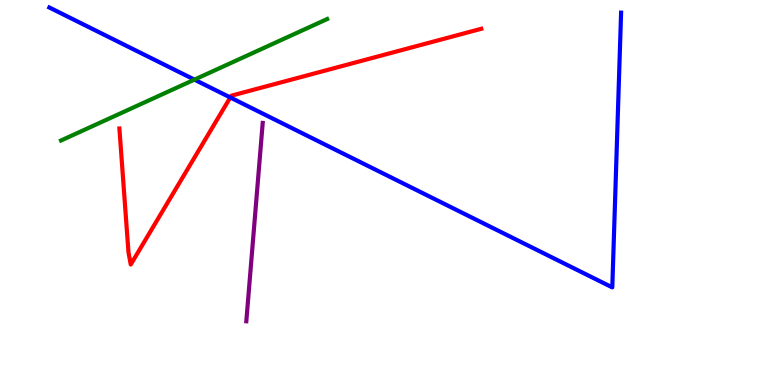[{'lines': ['blue', 'red'], 'intersections': [{'x': 2.97, 'y': 7.47}]}, {'lines': ['green', 'red'], 'intersections': []}, {'lines': ['purple', 'red'], 'intersections': []}, {'lines': ['blue', 'green'], 'intersections': [{'x': 2.51, 'y': 7.93}]}, {'lines': ['blue', 'purple'], 'intersections': []}, {'lines': ['green', 'purple'], 'intersections': []}]